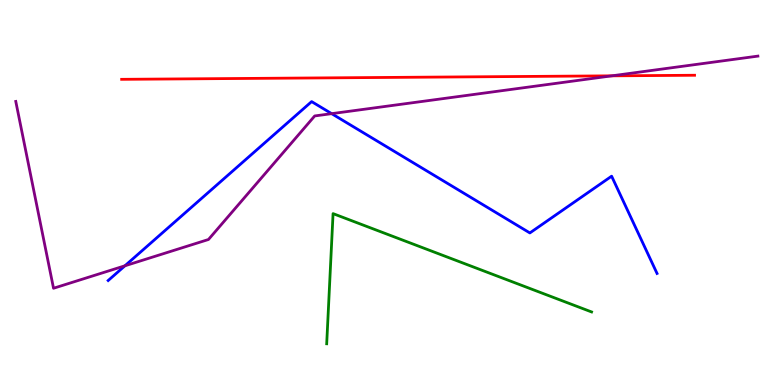[{'lines': ['blue', 'red'], 'intersections': []}, {'lines': ['green', 'red'], 'intersections': []}, {'lines': ['purple', 'red'], 'intersections': [{'x': 7.89, 'y': 8.03}]}, {'lines': ['blue', 'green'], 'intersections': []}, {'lines': ['blue', 'purple'], 'intersections': [{'x': 1.61, 'y': 3.1}, {'x': 4.28, 'y': 7.05}]}, {'lines': ['green', 'purple'], 'intersections': []}]